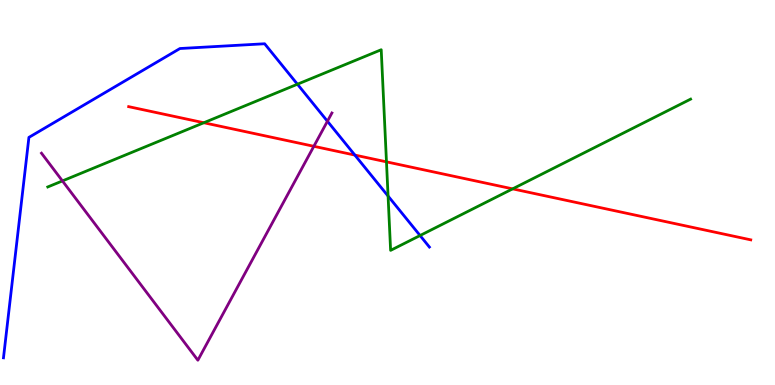[{'lines': ['blue', 'red'], 'intersections': [{'x': 4.58, 'y': 5.97}]}, {'lines': ['green', 'red'], 'intersections': [{'x': 2.63, 'y': 6.81}, {'x': 4.99, 'y': 5.8}, {'x': 6.61, 'y': 5.09}]}, {'lines': ['purple', 'red'], 'intersections': [{'x': 4.05, 'y': 6.2}]}, {'lines': ['blue', 'green'], 'intersections': [{'x': 3.84, 'y': 7.81}, {'x': 5.01, 'y': 4.91}, {'x': 5.42, 'y': 3.88}]}, {'lines': ['blue', 'purple'], 'intersections': [{'x': 4.22, 'y': 6.85}]}, {'lines': ['green', 'purple'], 'intersections': [{'x': 0.806, 'y': 5.3}]}]